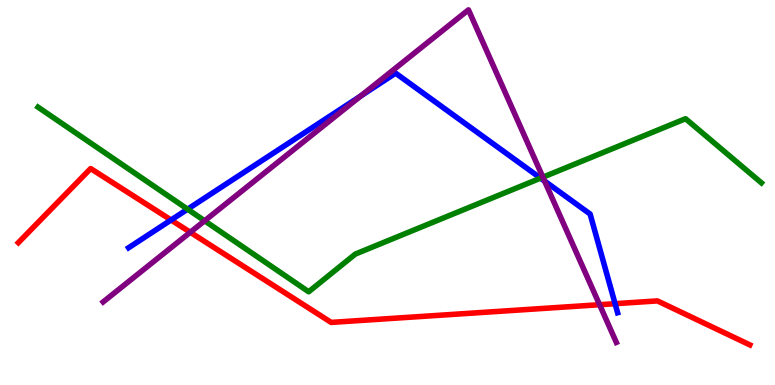[{'lines': ['blue', 'red'], 'intersections': [{'x': 2.21, 'y': 4.29}, {'x': 7.94, 'y': 2.11}]}, {'lines': ['green', 'red'], 'intersections': []}, {'lines': ['purple', 'red'], 'intersections': [{'x': 2.46, 'y': 3.97}, {'x': 7.74, 'y': 2.09}]}, {'lines': ['blue', 'green'], 'intersections': [{'x': 2.42, 'y': 4.57}, {'x': 6.97, 'y': 5.37}]}, {'lines': ['blue', 'purple'], 'intersections': [{'x': 4.66, 'y': 7.51}, {'x': 7.03, 'y': 5.3}]}, {'lines': ['green', 'purple'], 'intersections': [{'x': 2.64, 'y': 4.26}, {'x': 7.0, 'y': 5.4}]}]